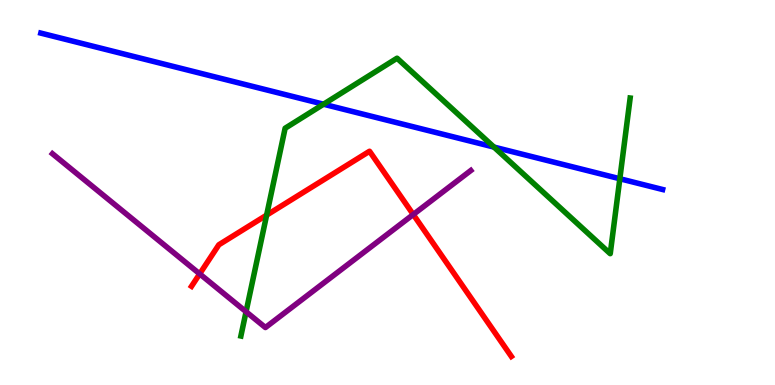[{'lines': ['blue', 'red'], 'intersections': []}, {'lines': ['green', 'red'], 'intersections': [{'x': 3.44, 'y': 4.41}]}, {'lines': ['purple', 'red'], 'intersections': [{'x': 2.58, 'y': 2.89}, {'x': 5.33, 'y': 4.43}]}, {'lines': ['blue', 'green'], 'intersections': [{'x': 4.17, 'y': 7.29}, {'x': 6.37, 'y': 6.18}, {'x': 8.0, 'y': 5.36}]}, {'lines': ['blue', 'purple'], 'intersections': []}, {'lines': ['green', 'purple'], 'intersections': [{'x': 3.17, 'y': 1.9}]}]